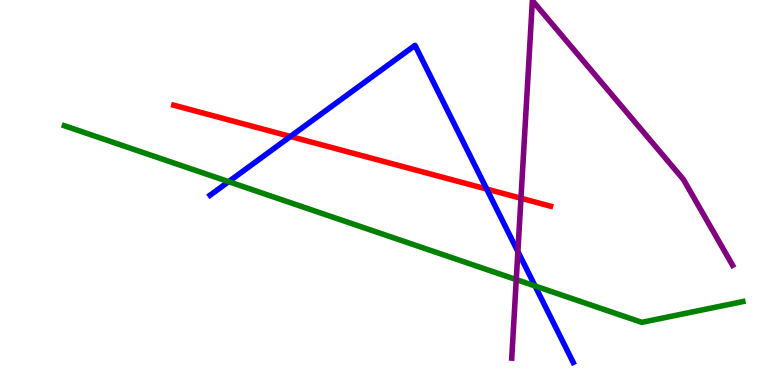[{'lines': ['blue', 'red'], 'intersections': [{'x': 3.75, 'y': 6.46}, {'x': 6.28, 'y': 5.09}]}, {'lines': ['green', 'red'], 'intersections': []}, {'lines': ['purple', 'red'], 'intersections': [{'x': 6.72, 'y': 4.85}]}, {'lines': ['blue', 'green'], 'intersections': [{'x': 2.95, 'y': 5.28}, {'x': 6.9, 'y': 2.57}]}, {'lines': ['blue', 'purple'], 'intersections': [{'x': 6.68, 'y': 3.47}]}, {'lines': ['green', 'purple'], 'intersections': [{'x': 6.66, 'y': 2.74}]}]